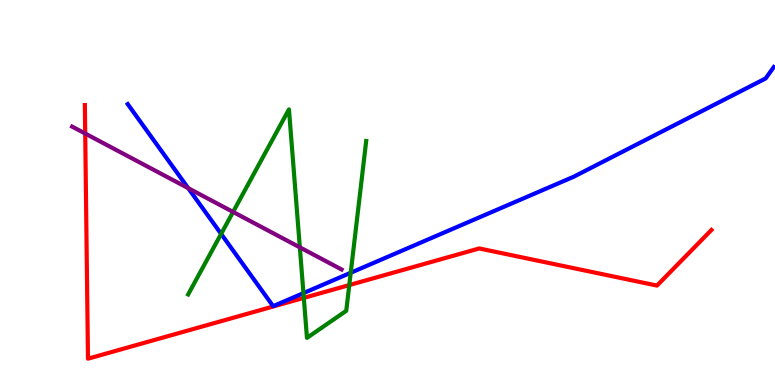[{'lines': ['blue', 'red'], 'intersections': []}, {'lines': ['green', 'red'], 'intersections': [{'x': 3.92, 'y': 2.26}, {'x': 4.51, 'y': 2.6}]}, {'lines': ['purple', 'red'], 'intersections': [{'x': 1.1, 'y': 6.53}]}, {'lines': ['blue', 'green'], 'intersections': [{'x': 2.85, 'y': 3.92}, {'x': 3.92, 'y': 2.39}, {'x': 4.53, 'y': 2.92}]}, {'lines': ['blue', 'purple'], 'intersections': [{'x': 2.43, 'y': 5.11}]}, {'lines': ['green', 'purple'], 'intersections': [{'x': 3.01, 'y': 4.49}, {'x': 3.87, 'y': 3.58}]}]